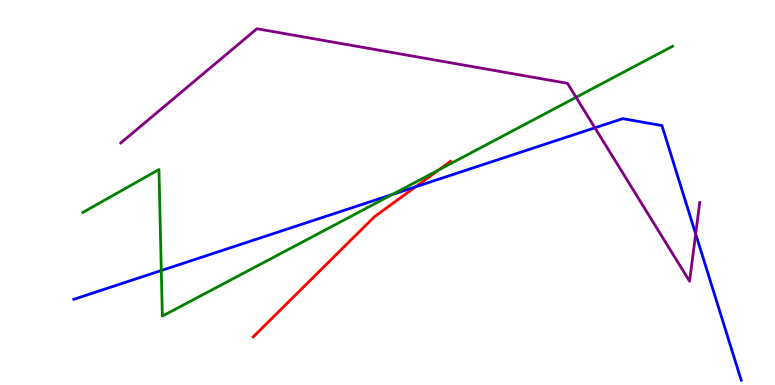[{'lines': ['blue', 'red'], 'intersections': [{'x': 5.36, 'y': 5.15}]}, {'lines': ['green', 'red'], 'intersections': [{'x': 5.66, 'y': 5.59}]}, {'lines': ['purple', 'red'], 'intersections': []}, {'lines': ['blue', 'green'], 'intersections': [{'x': 2.08, 'y': 2.97}, {'x': 5.06, 'y': 4.95}]}, {'lines': ['blue', 'purple'], 'intersections': [{'x': 7.68, 'y': 6.68}, {'x': 8.98, 'y': 3.92}]}, {'lines': ['green', 'purple'], 'intersections': [{'x': 7.43, 'y': 7.47}]}]